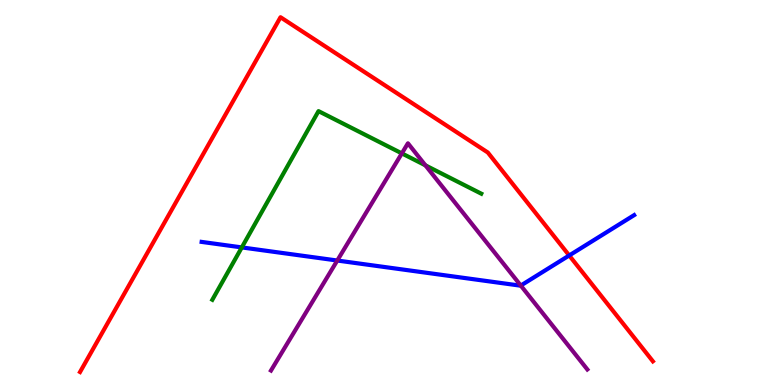[{'lines': ['blue', 'red'], 'intersections': [{'x': 7.34, 'y': 3.36}]}, {'lines': ['green', 'red'], 'intersections': []}, {'lines': ['purple', 'red'], 'intersections': []}, {'lines': ['blue', 'green'], 'intersections': [{'x': 3.12, 'y': 3.57}]}, {'lines': ['blue', 'purple'], 'intersections': [{'x': 4.35, 'y': 3.23}, {'x': 6.72, 'y': 2.58}]}, {'lines': ['green', 'purple'], 'intersections': [{'x': 5.19, 'y': 6.02}, {'x': 5.49, 'y': 5.71}]}]